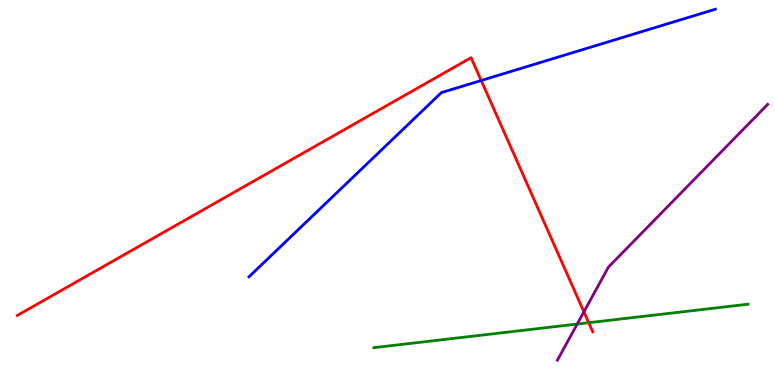[{'lines': ['blue', 'red'], 'intersections': [{'x': 6.21, 'y': 7.91}]}, {'lines': ['green', 'red'], 'intersections': [{'x': 7.6, 'y': 1.62}]}, {'lines': ['purple', 'red'], 'intersections': [{'x': 7.53, 'y': 1.9}]}, {'lines': ['blue', 'green'], 'intersections': []}, {'lines': ['blue', 'purple'], 'intersections': []}, {'lines': ['green', 'purple'], 'intersections': [{'x': 7.45, 'y': 1.58}]}]